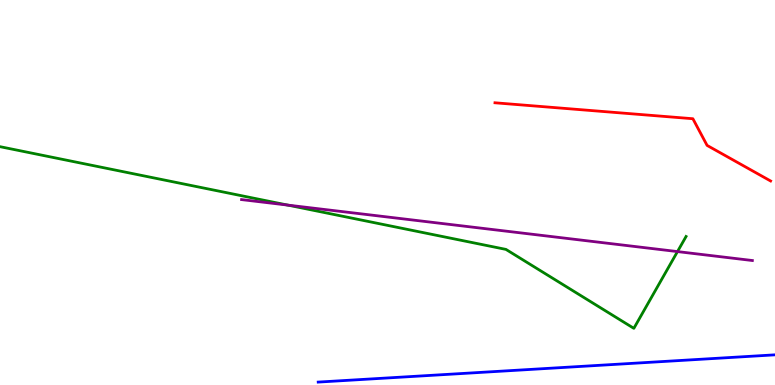[{'lines': ['blue', 'red'], 'intersections': []}, {'lines': ['green', 'red'], 'intersections': []}, {'lines': ['purple', 'red'], 'intersections': []}, {'lines': ['blue', 'green'], 'intersections': []}, {'lines': ['blue', 'purple'], 'intersections': []}, {'lines': ['green', 'purple'], 'intersections': [{'x': 3.71, 'y': 4.67}, {'x': 8.74, 'y': 3.47}]}]